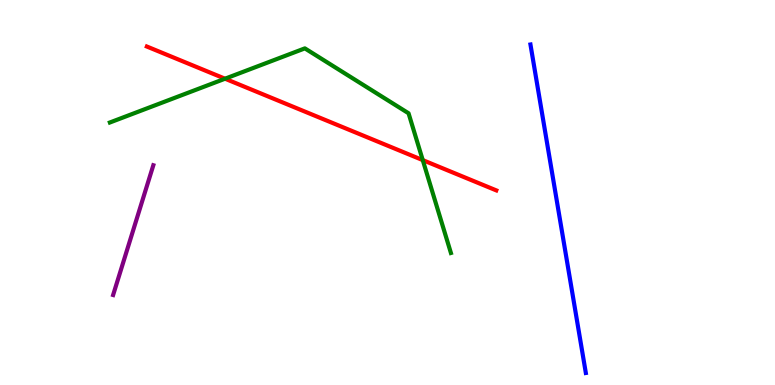[{'lines': ['blue', 'red'], 'intersections': []}, {'lines': ['green', 'red'], 'intersections': [{'x': 2.9, 'y': 7.96}, {'x': 5.45, 'y': 5.84}]}, {'lines': ['purple', 'red'], 'intersections': []}, {'lines': ['blue', 'green'], 'intersections': []}, {'lines': ['blue', 'purple'], 'intersections': []}, {'lines': ['green', 'purple'], 'intersections': []}]